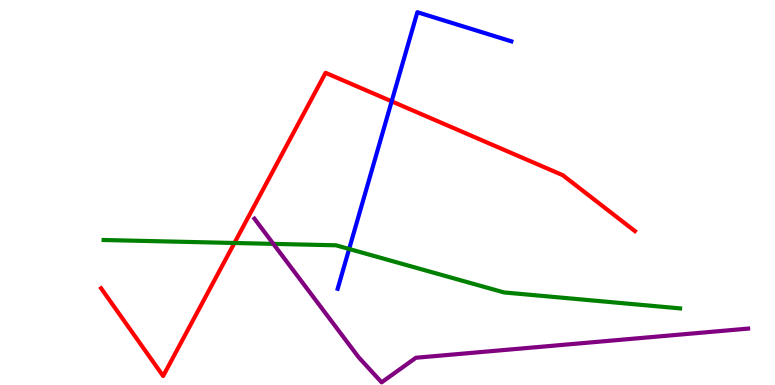[{'lines': ['blue', 'red'], 'intersections': [{'x': 5.05, 'y': 7.37}]}, {'lines': ['green', 'red'], 'intersections': [{'x': 3.02, 'y': 3.69}]}, {'lines': ['purple', 'red'], 'intersections': []}, {'lines': ['blue', 'green'], 'intersections': [{'x': 4.5, 'y': 3.53}]}, {'lines': ['blue', 'purple'], 'intersections': []}, {'lines': ['green', 'purple'], 'intersections': [{'x': 3.53, 'y': 3.67}]}]